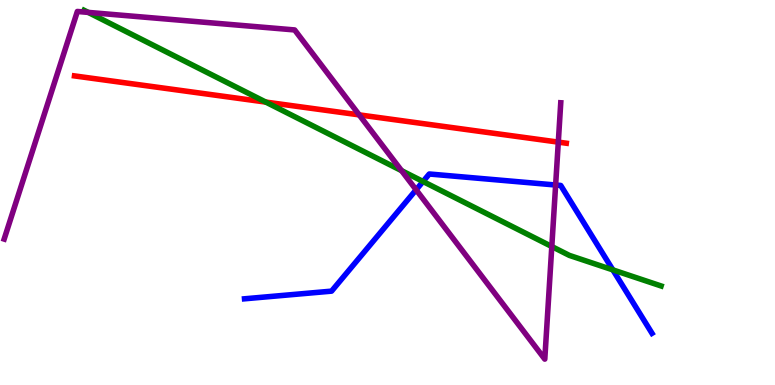[{'lines': ['blue', 'red'], 'intersections': []}, {'lines': ['green', 'red'], 'intersections': [{'x': 3.43, 'y': 7.35}]}, {'lines': ['purple', 'red'], 'intersections': [{'x': 4.63, 'y': 7.02}, {'x': 7.2, 'y': 6.31}]}, {'lines': ['blue', 'green'], 'intersections': [{'x': 5.46, 'y': 5.29}, {'x': 7.91, 'y': 2.99}]}, {'lines': ['blue', 'purple'], 'intersections': [{'x': 5.37, 'y': 5.07}, {'x': 7.17, 'y': 5.19}]}, {'lines': ['green', 'purple'], 'intersections': [{'x': 1.14, 'y': 9.68}, {'x': 5.18, 'y': 5.57}, {'x': 7.12, 'y': 3.6}]}]